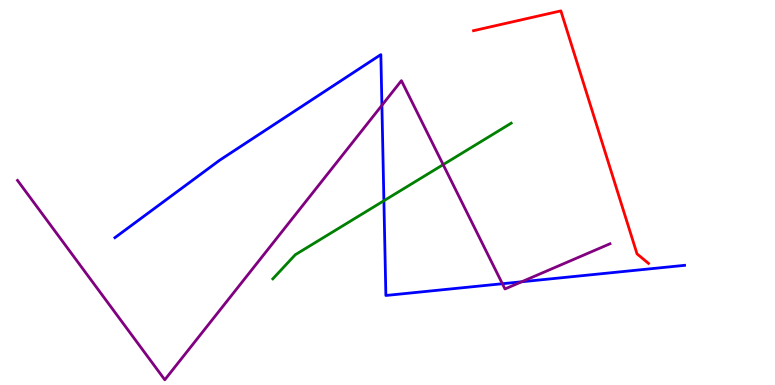[{'lines': ['blue', 'red'], 'intersections': []}, {'lines': ['green', 'red'], 'intersections': []}, {'lines': ['purple', 'red'], 'intersections': []}, {'lines': ['blue', 'green'], 'intersections': [{'x': 4.95, 'y': 4.79}]}, {'lines': ['blue', 'purple'], 'intersections': [{'x': 4.93, 'y': 7.26}, {'x': 6.48, 'y': 2.63}, {'x': 6.73, 'y': 2.68}]}, {'lines': ['green', 'purple'], 'intersections': [{'x': 5.72, 'y': 5.72}]}]